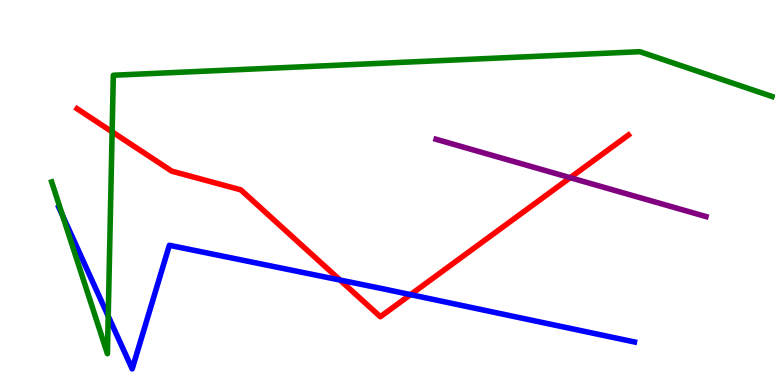[{'lines': ['blue', 'red'], 'intersections': [{'x': 4.39, 'y': 2.73}, {'x': 5.3, 'y': 2.35}]}, {'lines': ['green', 'red'], 'intersections': [{'x': 1.45, 'y': 6.58}]}, {'lines': ['purple', 'red'], 'intersections': [{'x': 7.36, 'y': 5.38}]}, {'lines': ['blue', 'green'], 'intersections': [{'x': 0.808, 'y': 4.4}, {'x': 1.4, 'y': 1.79}]}, {'lines': ['blue', 'purple'], 'intersections': []}, {'lines': ['green', 'purple'], 'intersections': []}]